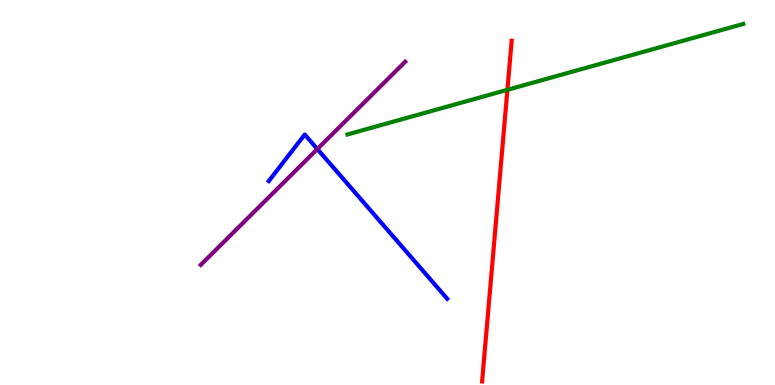[{'lines': ['blue', 'red'], 'intersections': []}, {'lines': ['green', 'red'], 'intersections': [{'x': 6.55, 'y': 7.67}]}, {'lines': ['purple', 'red'], 'intersections': []}, {'lines': ['blue', 'green'], 'intersections': []}, {'lines': ['blue', 'purple'], 'intersections': [{'x': 4.09, 'y': 6.13}]}, {'lines': ['green', 'purple'], 'intersections': []}]